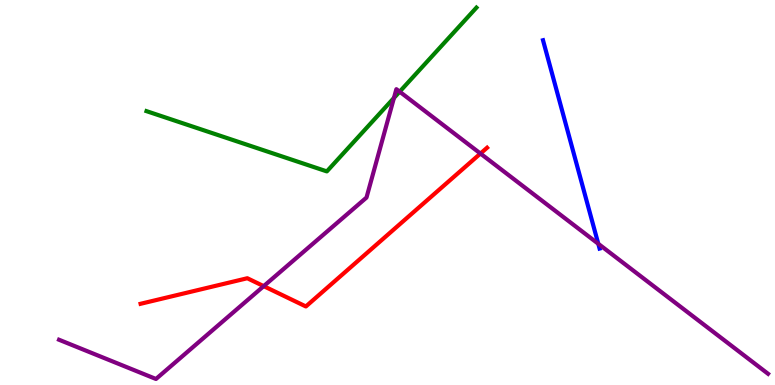[{'lines': ['blue', 'red'], 'intersections': []}, {'lines': ['green', 'red'], 'intersections': []}, {'lines': ['purple', 'red'], 'intersections': [{'x': 3.4, 'y': 2.57}, {'x': 6.2, 'y': 6.01}]}, {'lines': ['blue', 'green'], 'intersections': []}, {'lines': ['blue', 'purple'], 'intersections': [{'x': 7.72, 'y': 3.67}]}, {'lines': ['green', 'purple'], 'intersections': [{'x': 5.08, 'y': 7.46}, {'x': 5.16, 'y': 7.62}]}]